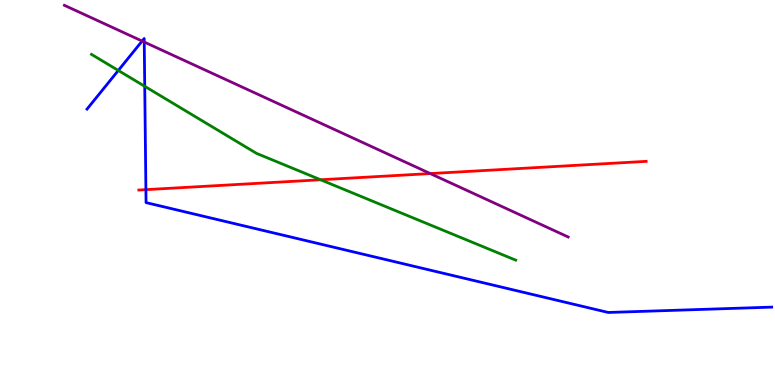[{'lines': ['blue', 'red'], 'intersections': [{'x': 1.88, 'y': 5.07}]}, {'lines': ['green', 'red'], 'intersections': [{'x': 4.14, 'y': 5.33}]}, {'lines': ['purple', 'red'], 'intersections': [{'x': 5.55, 'y': 5.49}]}, {'lines': ['blue', 'green'], 'intersections': [{'x': 1.53, 'y': 8.17}, {'x': 1.87, 'y': 7.76}]}, {'lines': ['blue', 'purple'], 'intersections': [{'x': 1.83, 'y': 8.93}, {'x': 1.86, 'y': 8.91}]}, {'lines': ['green', 'purple'], 'intersections': []}]